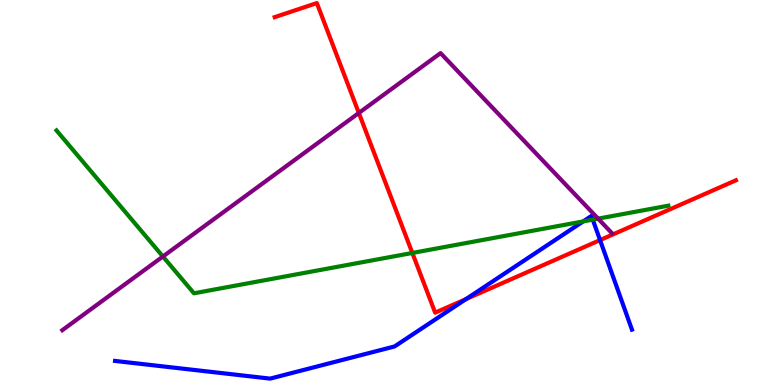[{'lines': ['blue', 'red'], 'intersections': [{'x': 6.01, 'y': 2.23}, {'x': 7.74, 'y': 3.76}]}, {'lines': ['green', 'red'], 'intersections': [{'x': 5.32, 'y': 3.43}]}, {'lines': ['purple', 'red'], 'intersections': [{'x': 4.63, 'y': 7.07}]}, {'lines': ['blue', 'green'], 'intersections': [{'x': 7.53, 'y': 4.25}, {'x': 7.65, 'y': 4.3}]}, {'lines': ['blue', 'purple'], 'intersections': []}, {'lines': ['green', 'purple'], 'intersections': [{'x': 2.1, 'y': 3.34}, {'x': 7.72, 'y': 4.32}]}]